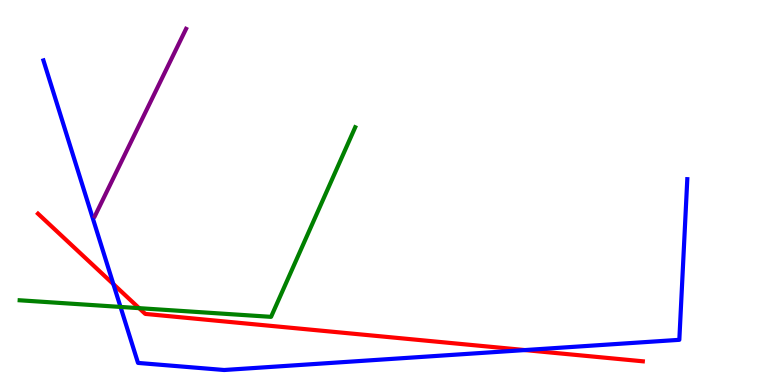[{'lines': ['blue', 'red'], 'intersections': [{'x': 1.46, 'y': 2.62}, {'x': 6.77, 'y': 0.907}]}, {'lines': ['green', 'red'], 'intersections': [{'x': 1.79, 'y': 2.0}]}, {'lines': ['purple', 'red'], 'intersections': []}, {'lines': ['blue', 'green'], 'intersections': [{'x': 1.55, 'y': 2.03}]}, {'lines': ['blue', 'purple'], 'intersections': []}, {'lines': ['green', 'purple'], 'intersections': []}]